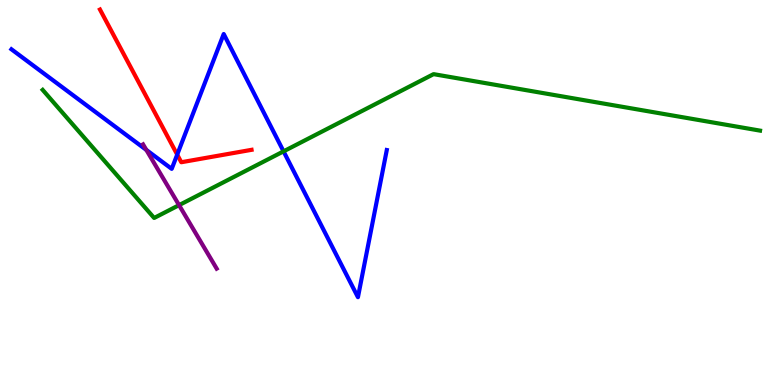[{'lines': ['blue', 'red'], 'intersections': [{'x': 2.29, 'y': 5.98}]}, {'lines': ['green', 'red'], 'intersections': []}, {'lines': ['purple', 'red'], 'intersections': []}, {'lines': ['blue', 'green'], 'intersections': [{'x': 3.66, 'y': 6.07}]}, {'lines': ['blue', 'purple'], 'intersections': [{'x': 1.89, 'y': 6.11}]}, {'lines': ['green', 'purple'], 'intersections': [{'x': 2.31, 'y': 4.67}]}]